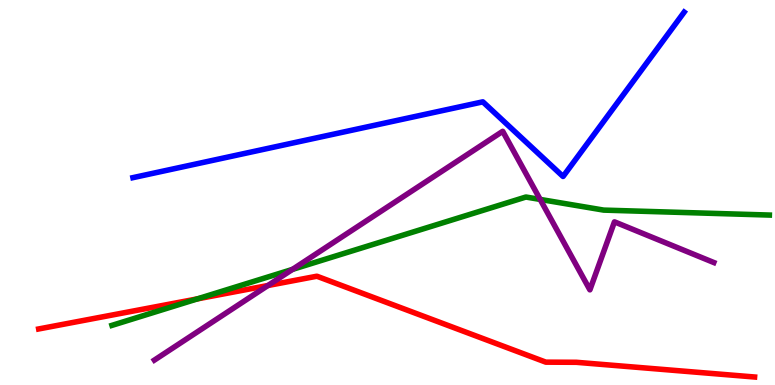[{'lines': ['blue', 'red'], 'intersections': []}, {'lines': ['green', 'red'], 'intersections': [{'x': 2.55, 'y': 2.24}]}, {'lines': ['purple', 'red'], 'intersections': [{'x': 3.46, 'y': 2.58}]}, {'lines': ['blue', 'green'], 'intersections': []}, {'lines': ['blue', 'purple'], 'intersections': []}, {'lines': ['green', 'purple'], 'intersections': [{'x': 3.77, 'y': 3.0}, {'x': 6.97, 'y': 4.82}]}]